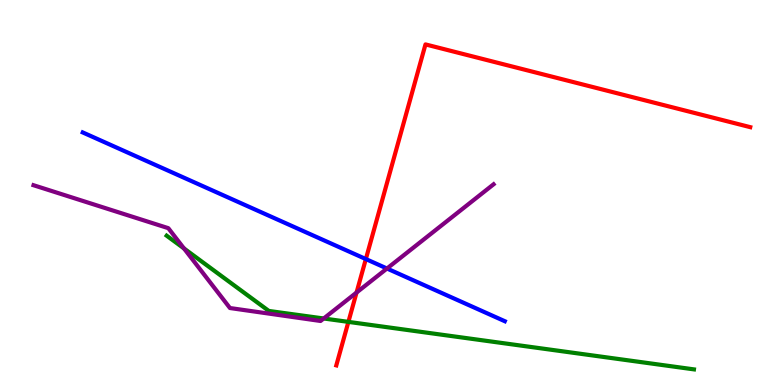[{'lines': ['blue', 'red'], 'intersections': [{'x': 4.72, 'y': 3.27}]}, {'lines': ['green', 'red'], 'intersections': [{'x': 4.5, 'y': 1.64}]}, {'lines': ['purple', 'red'], 'intersections': [{'x': 4.6, 'y': 2.4}]}, {'lines': ['blue', 'green'], 'intersections': []}, {'lines': ['blue', 'purple'], 'intersections': [{'x': 4.99, 'y': 3.03}]}, {'lines': ['green', 'purple'], 'intersections': [{'x': 2.37, 'y': 3.55}, {'x': 4.18, 'y': 1.73}]}]